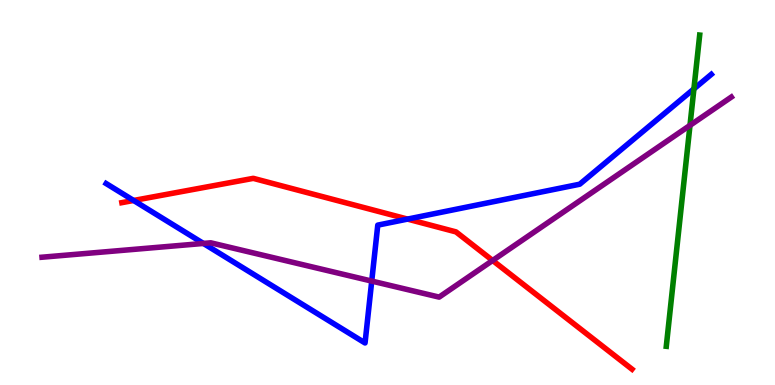[{'lines': ['blue', 'red'], 'intersections': [{'x': 1.72, 'y': 4.79}, {'x': 5.26, 'y': 4.31}]}, {'lines': ['green', 'red'], 'intersections': []}, {'lines': ['purple', 'red'], 'intersections': [{'x': 6.36, 'y': 3.23}]}, {'lines': ['blue', 'green'], 'intersections': [{'x': 8.95, 'y': 7.69}]}, {'lines': ['blue', 'purple'], 'intersections': [{'x': 2.62, 'y': 3.68}, {'x': 4.8, 'y': 2.7}]}, {'lines': ['green', 'purple'], 'intersections': [{'x': 8.9, 'y': 6.74}]}]